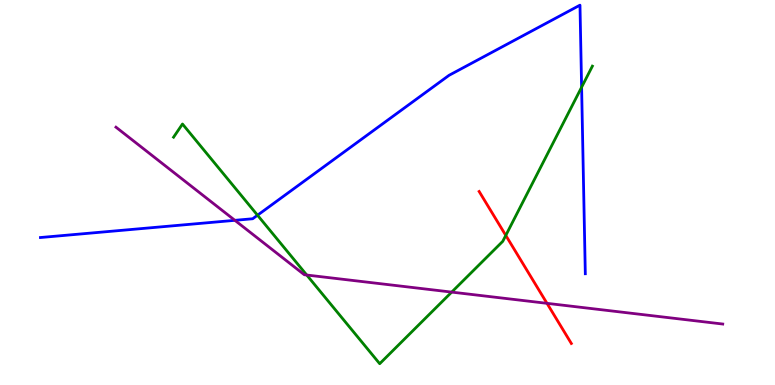[{'lines': ['blue', 'red'], 'intersections': []}, {'lines': ['green', 'red'], 'intersections': [{'x': 6.53, 'y': 3.89}]}, {'lines': ['purple', 'red'], 'intersections': [{'x': 7.06, 'y': 2.12}]}, {'lines': ['blue', 'green'], 'intersections': [{'x': 3.32, 'y': 4.41}, {'x': 7.5, 'y': 7.73}]}, {'lines': ['blue', 'purple'], 'intersections': [{'x': 3.03, 'y': 4.28}]}, {'lines': ['green', 'purple'], 'intersections': [{'x': 3.96, 'y': 2.86}, {'x': 5.83, 'y': 2.41}]}]